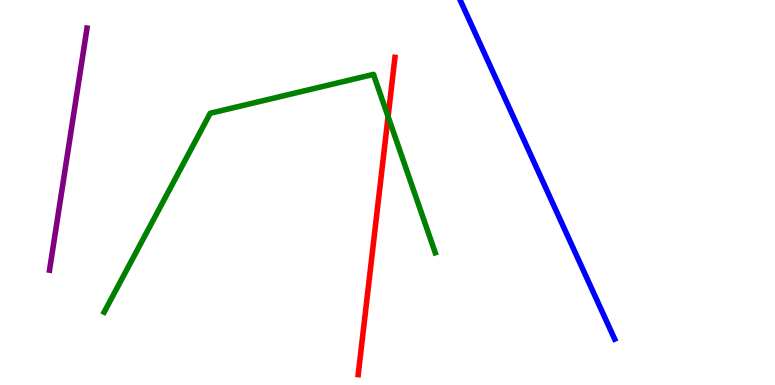[{'lines': ['blue', 'red'], 'intersections': []}, {'lines': ['green', 'red'], 'intersections': [{'x': 5.01, 'y': 6.97}]}, {'lines': ['purple', 'red'], 'intersections': []}, {'lines': ['blue', 'green'], 'intersections': []}, {'lines': ['blue', 'purple'], 'intersections': []}, {'lines': ['green', 'purple'], 'intersections': []}]